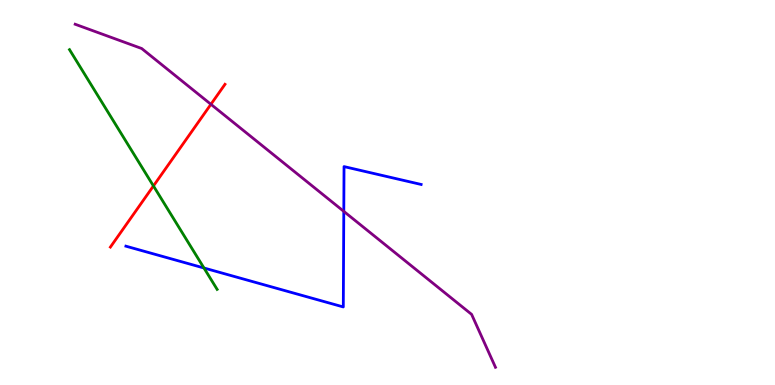[{'lines': ['blue', 'red'], 'intersections': []}, {'lines': ['green', 'red'], 'intersections': [{'x': 1.98, 'y': 5.17}]}, {'lines': ['purple', 'red'], 'intersections': [{'x': 2.72, 'y': 7.29}]}, {'lines': ['blue', 'green'], 'intersections': [{'x': 2.63, 'y': 3.04}]}, {'lines': ['blue', 'purple'], 'intersections': [{'x': 4.44, 'y': 4.51}]}, {'lines': ['green', 'purple'], 'intersections': []}]